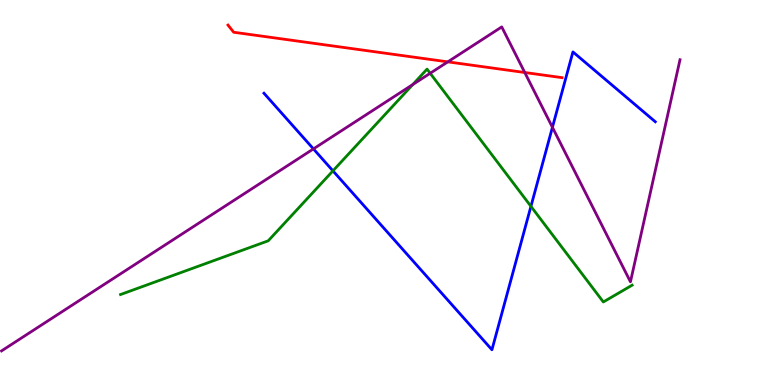[{'lines': ['blue', 'red'], 'intersections': []}, {'lines': ['green', 'red'], 'intersections': []}, {'lines': ['purple', 'red'], 'intersections': [{'x': 5.78, 'y': 8.39}, {'x': 6.77, 'y': 8.12}]}, {'lines': ['blue', 'green'], 'intersections': [{'x': 4.3, 'y': 5.56}, {'x': 6.85, 'y': 4.64}]}, {'lines': ['blue', 'purple'], 'intersections': [{'x': 4.04, 'y': 6.13}, {'x': 7.13, 'y': 6.69}]}, {'lines': ['green', 'purple'], 'intersections': [{'x': 5.33, 'y': 7.8}, {'x': 5.55, 'y': 8.1}]}]